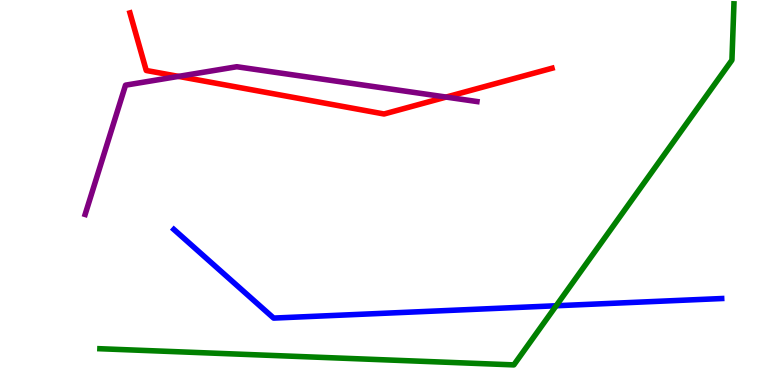[{'lines': ['blue', 'red'], 'intersections': []}, {'lines': ['green', 'red'], 'intersections': []}, {'lines': ['purple', 'red'], 'intersections': [{'x': 2.3, 'y': 8.02}, {'x': 5.76, 'y': 7.48}]}, {'lines': ['blue', 'green'], 'intersections': [{'x': 7.18, 'y': 2.06}]}, {'lines': ['blue', 'purple'], 'intersections': []}, {'lines': ['green', 'purple'], 'intersections': []}]